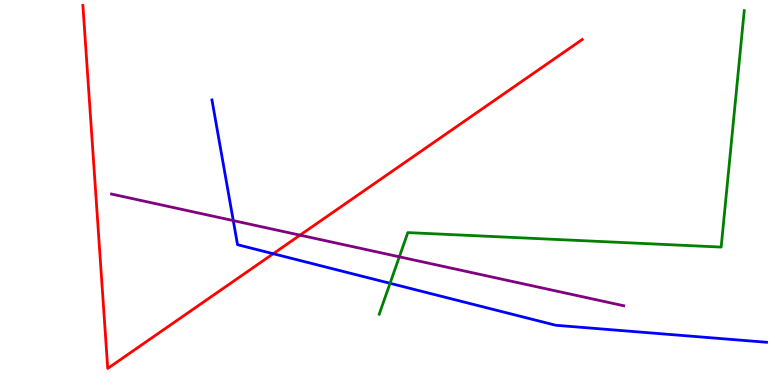[{'lines': ['blue', 'red'], 'intersections': [{'x': 3.53, 'y': 3.41}]}, {'lines': ['green', 'red'], 'intersections': []}, {'lines': ['purple', 'red'], 'intersections': [{'x': 3.87, 'y': 3.89}]}, {'lines': ['blue', 'green'], 'intersections': [{'x': 5.03, 'y': 2.64}]}, {'lines': ['blue', 'purple'], 'intersections': [{'x': 3.01, 'y': 4.27}]}, {'lines': ['green', 'purple'], 'intersections': [{'x': 5.15, 'y': 3.33}]}]